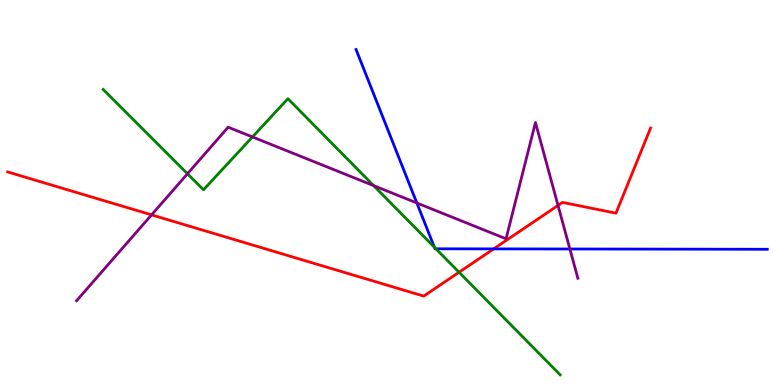[{'lines': ['blue', 'red'], 'intersections': [{'x': 6.37, 'y': 3.54}]}, {'lines': ['green', 'red'], 'intersections': [{'x': 5.92, 'y': 2.93}]}, {'lines': ['purple', 'red'], 'intersections': [{'x': 1.96, 'y': 4.42}, {'x': 7.2, 'y': 4.66}]}, {'lines': ['blue', 'green'], 'intersections': [{'x': 5.6, 'y': 3.58}, {'x': 5.62, 'y': 3.54}]}, {'lines': ['blue', 'purple'], 'intersections': [{'x': 5.38, 'y': 4.73}, {'x': 7.35, 'y': 3.53}]}, {'lines': ['green', 'purple'], 'intersections': [{'x': 2.42, 'y': 5.49}, {'x': 3.26, 'y': 6.44}, {'x': 4.82, 'y': 5.18}]}]